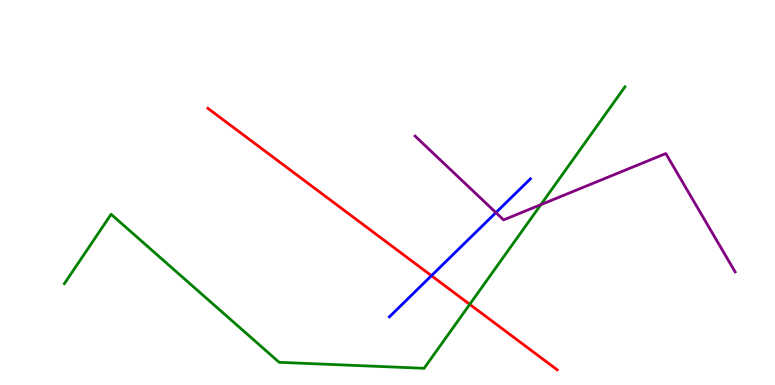[{'lines': ['blue', 'red'], 'intersections': [{'x': 5.57, 'y': 2.84}]}, {'lines': ['green', 'red'], 'intersections': [{'x': 6.06, 'y': 2.09}]}, {'lines': ['purple', 'red'], 'intersections': []}, {'lines': ['blue', 'green'], 'intersections': []}, {'lines': ['blue', 'purple'], 'intersections': [{'x': 6.4, 'y': 4.48}]}, {'lines': ['green', 'purple'], 'intersections': [{'x': 6.98, 'y': 4.68}]}]